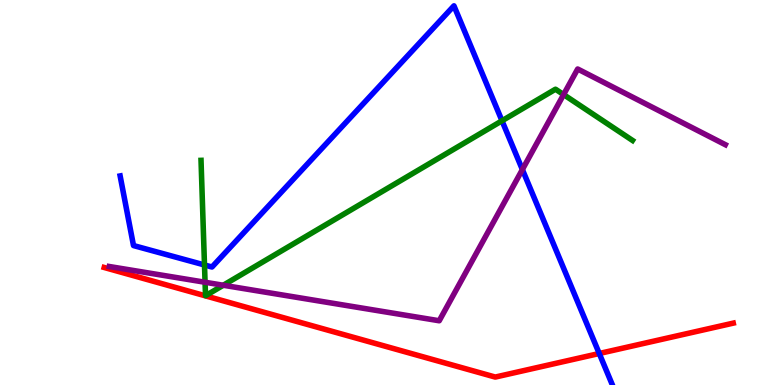[{'lines': ['blue', 'red'], 'intersections': [{'x': 7.73, 'y': 0.818}]}, {'lines': ['green', 'red'], 'intersections': []}, {'lines': ['purple', 'red'], 'intersections': []}, {'lines': ['blue', 'green'], 'intersections': [{'x': 2.64, 'y': 3.12}, {'x': 6.48, 'y': 6.86}]}, {'lines': ['blue', 'purple'], 'intersections': [{'x': 6.74, 'y': 5.6}]}, {'lines': ['green', 'purple'], 'intersections': [{'x': 2.65, 'y': 2.67}, {'x': 2.88, 'y': 2.59}, {'x': 7.27, 'y': 7.54}]}]